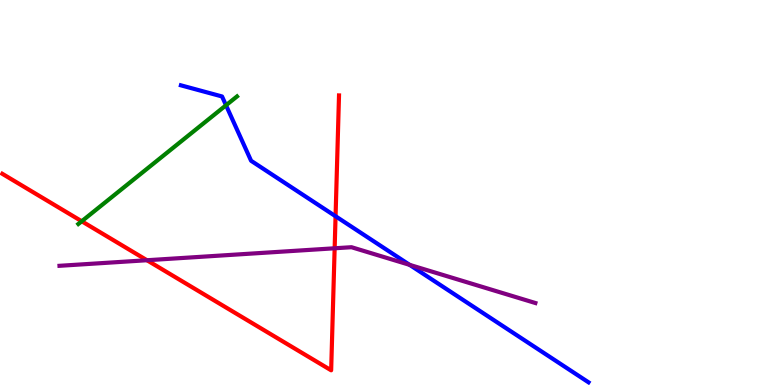[{'lines': ['blue', 'red'], 'intersections': [{'x': 4.33, 'y': 4.38}]}, {'lines': ['green', 'red'], 'intersections': [{'x': 1.05, 'y': 4.25}]}, {'lines': ['purple', 'red'], 'intersections': [{'x': 1.9, 'y': 3.24}, {'x': 4.32, 'y': 3.55}]}, {'lines': ['blue', 'green'], 'intersections': [{'x': 2.92, 'y': 7.27}]}, {'lines': ['blue', 'purple'], 'intersections': [{'x': 5.29, 'y': 3.12}]}, {'lines': ['green', 'purple'], 'intersections': []}]